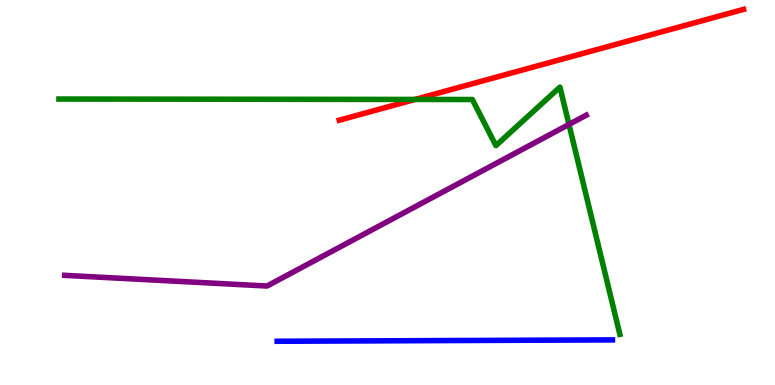[{'lines': ['blue', 'red'], 'intersections': []}, {'lines': ['green', 'red'], 'intersections': [{'x': 5.36, 'y': 7.42}]}, {'lines': ['purple', 'red'], 'intersections': []}, {'lines': ['blue', 'green'], 'intersections': []}, {'lines': ['blue', 'purple'], 'intersections': []}, {'lines': ['green', 'purple'], 'intersections': [{'x': 7.34, 'y': 6.77}]}]